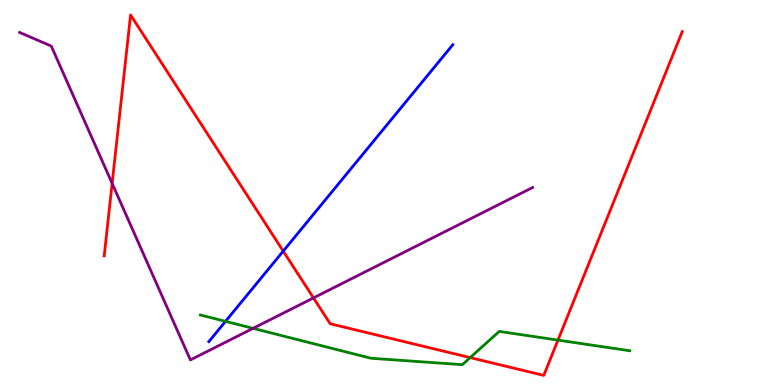[{'lines': ['blue', 'red'], 'intersections': [{'x': 3.65, 'y': 3.48}]}, {'lines': ['green', 'red'], 'intersections': [{'x': 6.07, 'y': 0.712}, {'x': 7.2, 'y': 1.17}]}, {'lines': ['purple', 'red'], 'intersections': [{'x': 1.45, 'y': 5.24}, {'x': 4.04, 'y': 2.26}]}, {'lines': ['blue', 'green'], 'intersections': [{'x': 2.91, 'y': 1.65}]}, {'lines': ['blue', 'purple'], 'intersections': []}, {'lines': ['green', 'purple'], 'intersections': [{'x': 3.27, 'y': 1.47}]}]